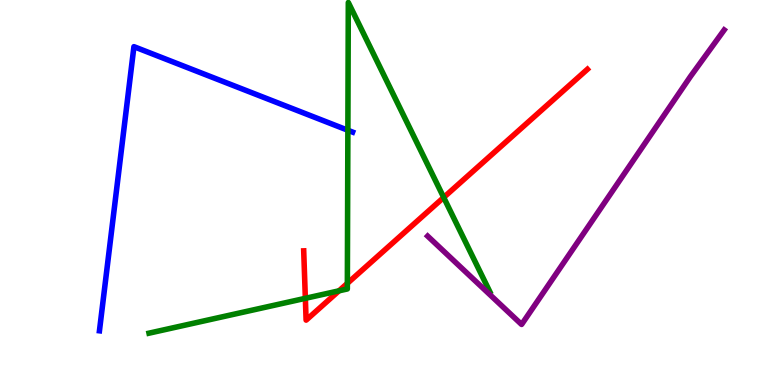[{'lines': ['blue', 'red'], 'intersections': []}, {'lines': ['green', 'red'], 'intersections': [{'x': 3.94, 'y': 2.25}, {'x': 4.37, 'y': 2.45}, {'x': 4.48, 'y': 2.64}, {'x': 5.73, 'y': 4.87}]}, {'lines': ['purple', 'red'], 'intersections': []}, {'lines': ['blue', 'green'], 'intersections': [{'x': 4.49, 'y': 6.62}]}, {'lines': ['blue', 'purple'], 'intersections': []}, {'lines': ['green', 'purple'], 'intersections': []}]